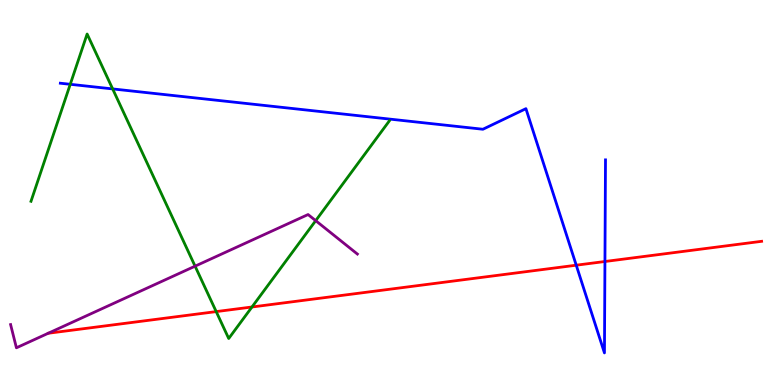[{'lines': ['blue', 'red'], 'intersections': [{'x': 7.44, 'y': 3.11}, {'x': 7.81, 'y': 3.21}]}, {'lines': ['green', 'red'], 'intersections': [{'x': 2.79, 'y': 1.91}, {'x': 3.25, 'y': 2.03}]}, {'lines': ['purple', 'red'], 'intersections': []}, {'lines': ['blue', 'green'], 'intersections': [{'x': 0.906, 'y': 7.81}, {'x': 1.45, 'y': 7.69}]}, {'lines': ['blue', 'purple'], 'intersections': []}, {'lines': ['green', 'purple'], 'intersections': [{'x': 2.52, 'y': 3.09}, {'x': 4.07, 'y': 4.27}]}]